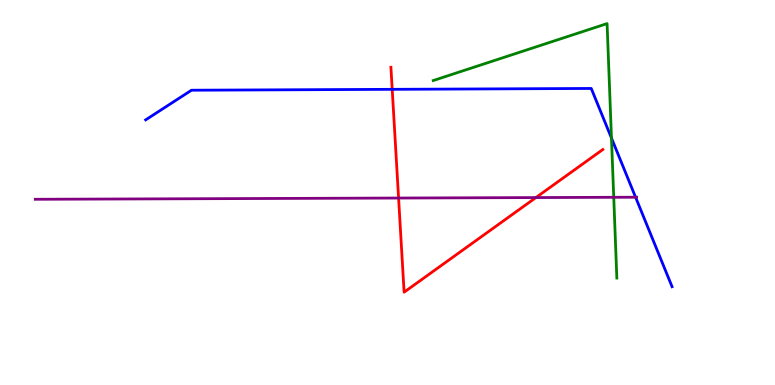[{'lines': ['blue', 'red'], 'intersections': [{'x': 5.06, 'y': 7.68}]}, {'lines': ['green', 'red'], 'intersections': []}, {'lines': ['purple', 'red'], 'intersections': [{'x': 5.14, 'y': 4.86}, {'x': 6.91, 'y': 4.87}]}, {'lines': ['blue', 'green'], 'intersections': [{'x': 7.89, 'y': 6.41}]}, {'lines': ['blue', 'purple'], 'intersections': [{'x': 8.2, 'y': 4.88}]}, {'lines': ['green', 'purple'], 'intersections': [{'x': 7.92, 'y': 4.88}]}]